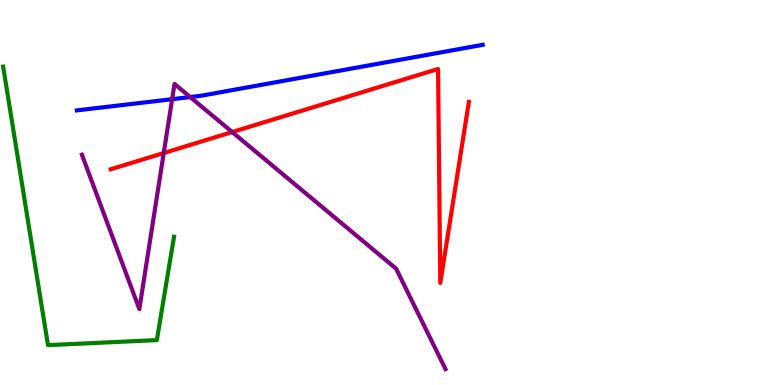[{'lines': ['blue', 'red'], 'intersections': []}, {'lines': ['green', 'red'], 'intersections': []}, {'lines': ['purple', 'red'], 'intersections': [{'x': 2.11, 'y': 6.03}, {'x': 3.0, 'y': 6.57}]}, {'lines': ['blue', 'green'], 'intersections': []}, {'lines': ['blue', 'purple'], 'intersections': [{'x': 2.22, 'y': 7.42}, {'x': 2.45, 'y': 7.48}]}, {'lines': ['green', 'purple'], 'intersections': []}]